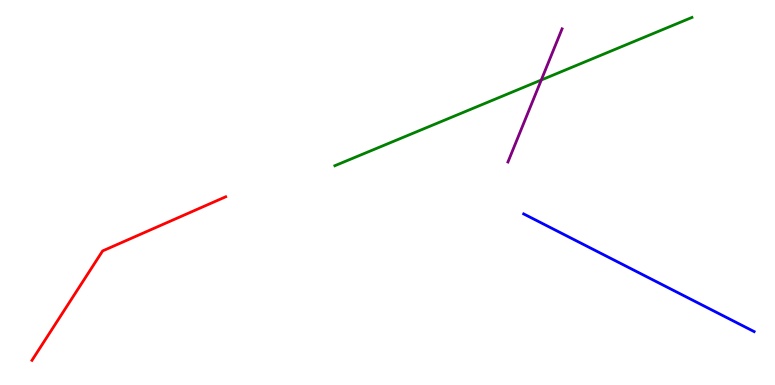[{'lines': ['blue', 'red'], 'intersections': []}, {'lines': ['green', 'red'], 'intersections': []}, {'lines': ['purple', 'red'], 'intersections': []}, {'lines': ['blue', 'green'], 'intersections': []}, {'lines': ['blue', 'purple'], 'intersections': []}, {'lines': ['green', 'purple'], 'intersections': [{'x': 6.98, 'y': 7.92}]}]